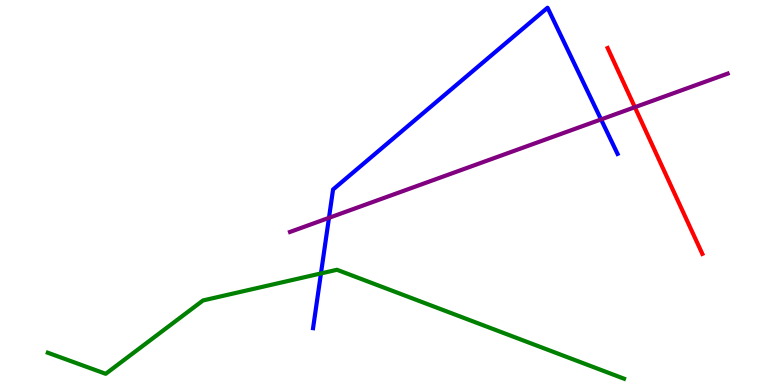[{'lines': ['blue', 'red'], 'intersections': []}, {'lines': ['green', 'red'], 'intersections': []}, {'lines': ['purple', 'red'], 'intersections': [{'x': 8.19, 'y': 7.22}]}, {'lines': ['blue', 'green'], 'intersections': [{'x': 4.14, 'y': 2.9}]}, {'lines': ['blue', 'purple'], 'intersections': [{'x': 4.24, 'y': 4.34}, {'x': 7.76, 'y': 6.9}]}, {'lines': ['green', 'purple'], 'intersections': []}]